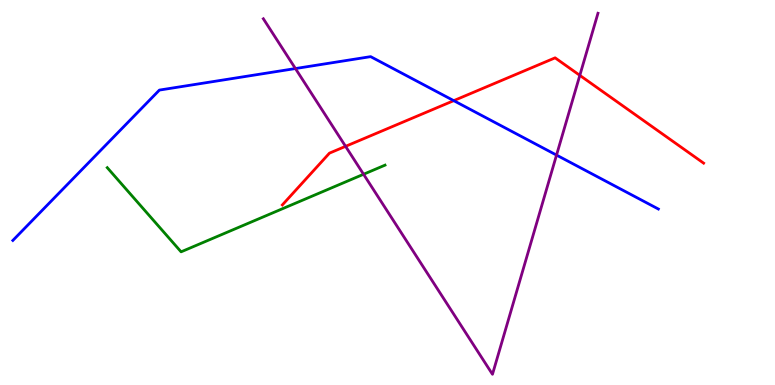[{'lines': ['blue', 'red'], 'intersections': [{'x': 5.85, 'y': 7.39}]}, {'lines': ['green', 'red'], 'intersections': []}, {'lines': ['purple', 'red'], 'intersections': [{'x': 4.46, 'y': 6.2}, {'x': 7.48, 'y': 8.04}]}, {'lines': ['blue', 'green'], 'intersections': []}, {'lines': ['blue', 'purple'], 'intersections': [{'x': 3.81, 'y': 8.22}, {'x': 7.18, 'y': 5.97}]}, {'lines': ['green', 'purple'], 'intersections': [{'x': 4.69, 'y': 5.47}]}]